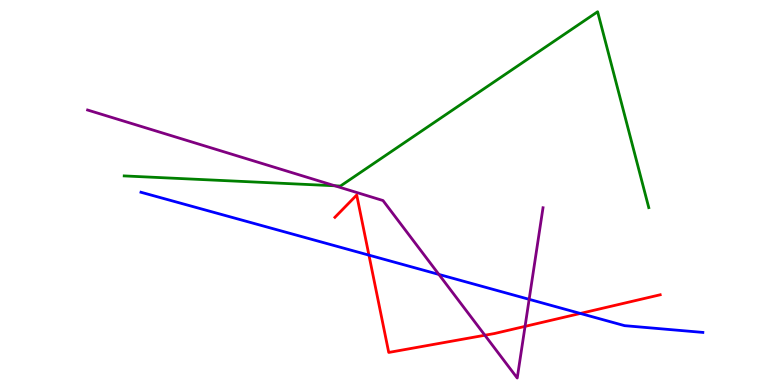[{'lines': ['blue', 'red'], 'intersections': [{'x': 4.76, 'y': 3.37}, {'x': 7.49, 'y': 1.86}]}, {'lines': ['green', 'red'], 'intersections': []}, {'lines': ['purple', 'red'], 'intersections': [{'x': 6.26, 'y': 1.29}, {'x': 6.77, 'y': 1.52}]}, {'lines': ['blue', 'green'], 'intersections': []}, {'lines': ['blue', 'purple'], 'intersections': [{'x': 5.66, 'y': 2.87}, {'x': 6.83, 'y': 2.23}]}, {'lines': ['green', 'purple'], 'intersections': [{'x': 4.32, 'y': 5.17}]}]